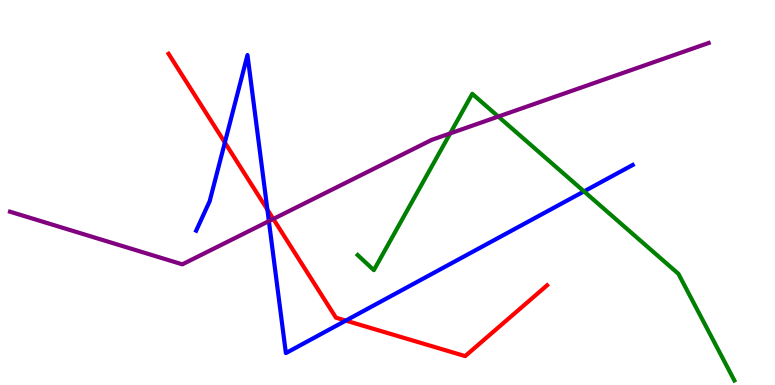[{'lines': ['blue', 'red'], 'intersections': [{'x': 2.9, 'y': 6.3}, {'x': 3.45, 'y': 4.56}, {'x': 4.46, 'y': 1.67}]}, {'lines': ['green', 'red'], 'intersections': []}, {'lines': ['purple', 'red'], 'intersections': [{'x': 3.53, 'y': 4.31}]}, {'lines': ['blue', 'green'], 'intersections': [{'x': 7.54, 'y': 5.03}]}, {'lines': ['blue', 'purple'], 'intersections': [{'x': 3.47, 'y': 4.26}]}, {'lines': ['green', 'purple'], 'intersections': [{'x': 5.81, 'y': 6.53}, {'x': 6.43, 'y': 6.97}]}]